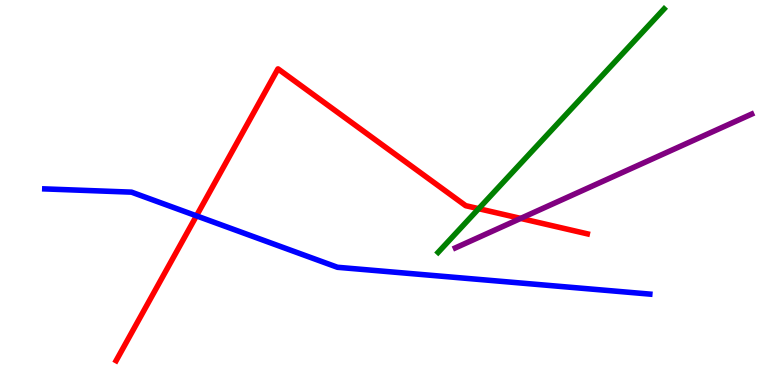[{'lines': ['blue', 'red'], 'intersections': [{'x': 2.53, 'y': 4.39}]}, {'lines': ['green', 'red'], 'intersections': [{'x': 6.18, 'y': 4.58}]}, {'lines': ['purple', 'red'], 'intersections': [{'x': 6.72, 'y': 4.33}]}, {'lines': ['blue', 'green'], 'intersections': []}, {'lines': ['blue', 'purple'], 'intersections': []}, {'lines': ['green', 'purple'], 'intersections': []}]